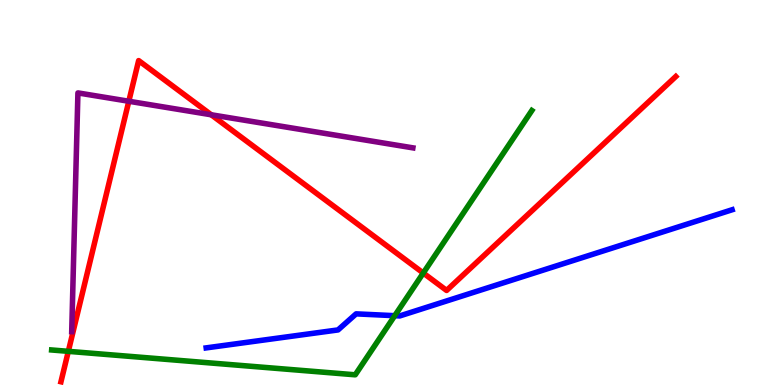[{'lines': ['blue', 'red'], 'intersections': []}, {'lines': ['green', 'red'], 'intersections': [{'x': 0.882, 'y': 0.874}, {'x': 5.46, 'y': 2.91}]}, {'lines': ['purple', 'red'], 'intersections': [{'x': 1.66, 'y': 7.37}, {'x': 2.73, 'y': 7.02}]}, {'lines': ['blue', 'green'], 'intersections': [{'x': 5.09, 'y': 1.8}]}, {'lines': ['blue', 'purple'], 'intersections': []}, {'lines': ['green', 'purple'], 'intersections': []}]